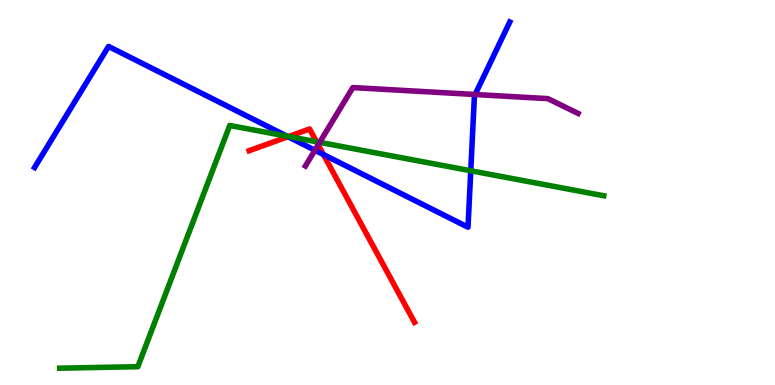[{'lines': ['blue', 'red'], 'intersections': [{'x': 3.72, 'y': 6.45}, {'x': 4.17, 'y': 5.99}]}, {'lines': ['green', 'red'], 'intersections': [{'x': 3.72, 'y': 6.45}, {'x': 4.08, 'y': 6.32}]}, {'lines': ['purple', 'red'], 'intersections': [{'x': 4.11, 'y': 6.24}]}, {'lines': ['blue', 'green'], 'intersections': [{'x': 3.7, 'y': 6.46}, {'x': 6.07, 'y': 5.56}]}, {'lines': ['blue', 'purple'], 'intersections': [{'x': 4.06, 'y': 6.1}, {'x': 6.13, 'y': 7.55}]}, {'lines': ['green', 'purple'], 'intersections': [{'x': 4.13, 'y': 6.3}]}]